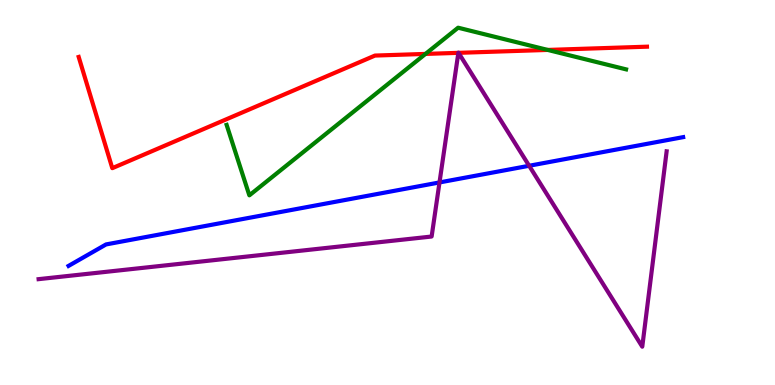[{'lines': ['blue', 'red'], 'intersections': []}, {'lines': ['green', 'red'], 'intersections': [{'x': 5.49, 'y': 8.6}, {'x': 7.07, 'y': 8.7}]}, {'lines': ['purple', 'red'], 'intersections': [{'x': 5.91, 'y': 8.63}, {'x': 5.92, 'y': 8.63}]}, {'lines': ['blue', 'green'], 'intersections': []}, {'lines': ['blue', 'purple'], 'intersections': [{'x': 5.67, 'y': 5.26}, {'x': 6.83, 'y': 5.69}]}, {'lines': ['green', 'purple'], 'intersections': []}]